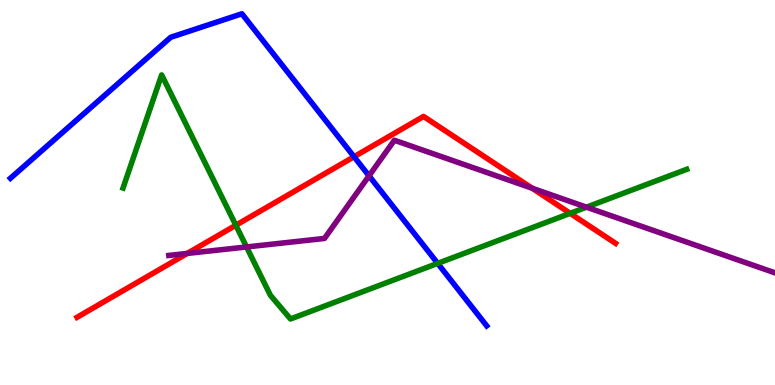[{'lines': ['blue', 'red'], 'intersections': [{'x': 4.57, 'y': 5.93}]}, {'lines': ['green', 'red'], 'intersections': [{'x': 3.04, 'y': 4.15}, {'x': 7.36, 'y': 4.46}]}, {'lines': ['purple', 'red'], 'intersections': [{'x': 2.42, 'y': 3.42}, {'x': 6.87, 'y': 5.11}]}, {'lines': ['blue', 'green'], 'intersections': [{'x': 5.65, 'y': 3.16}]}, {'lines': ['blue', 'purple'], 'intersections': [{'x': 4.76, 'y': 5.43}]}, {'lines': ['green', 'purple'], 'intersections': [{'x': 3.18, 'y': 3.59}, {'x': 7.57, 'y': 4.62}]}]